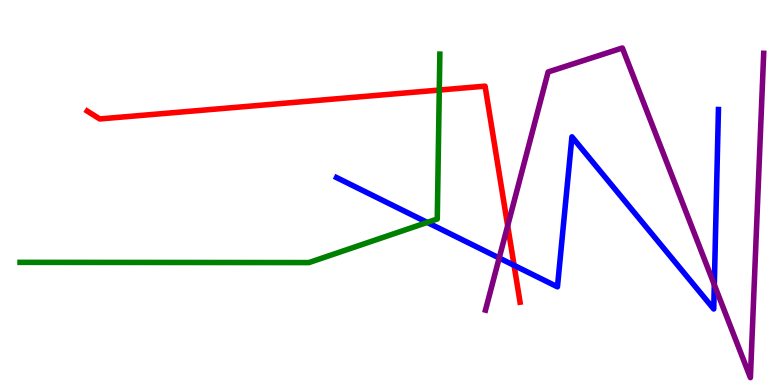[{'lines': ['blue', 'red'], 'intersections': [{'x': 6.63, 'y': 3.11}]}, {'lines': ['green', 'red'], 'intersections': [{'x': 5.67, 'y': 7.66}]}, {'lines': ['purple', 'red'], 'intersections': [{'x': 6.55, 'y': 4.14}]}, {'lines': ['blue', 'green'], 'intersections': [{'x': 5.51, 'y': 4.22}]}, {'lines': ['blue', 'purple'], 'intersections': [{'x': 6.44, 'y': 3.3}, {'x': 9.22, 'y': 2.6}]}, {'lines': ['green', 'purple'], 'intersections': []}]